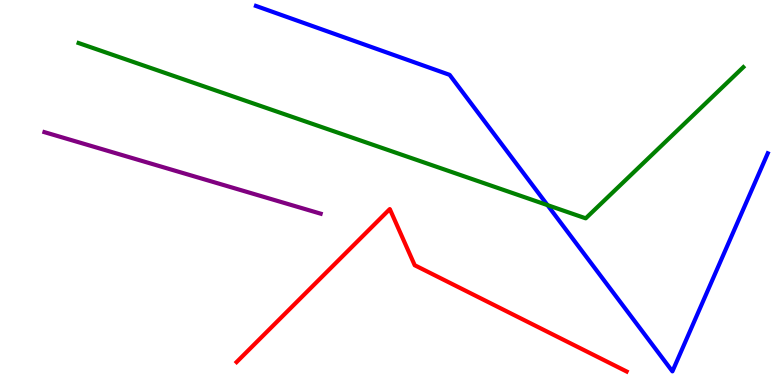[{'lines': ['blue', 'red'], 'intersections': []}, {'lines': ['green', 'red'], 'intersections': []}, {'lines': ['purple', 'red'], 'intersections': []}, {'lines': ['blue', 'green'], 'intersections': [{'x': 7.06, 'y': 4.67}]}, {'lines': ['blue', 'purple'], 'intersections': []}, {'lines': ['green', 'purple'], 'intersections': []}]